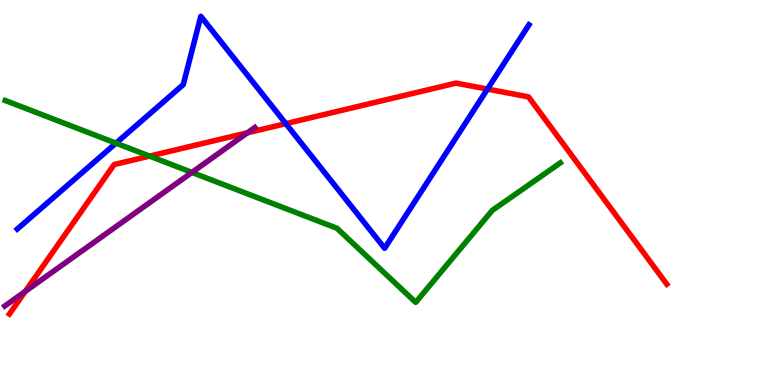[{'lines': ['blue', 'red'], 'intersections': [{'x': 3.69, 'y': 6.79}, {'x': 6.29, 'y': 7.69}]}, {'lines': ['green', 'red'], 'intersections': [{'x': 1.93, 'y': 5.95}]}, {'lines': ['purple', 'red'], 'intersections': [{'x': 0.326, 'y': 2.43}, {'x': 3.19, 'y': 6.55}]}, {'lines': ['blue', 'green'], 'intersections': [{'x': 1.5, 'y': 6.28}]}, {'lines': ['blue', 'purple'], 'intersections': []}, {'lines': ['green', 'purple'], 'intersections': [{'x': 2.48, 'y': 5.52}]}]